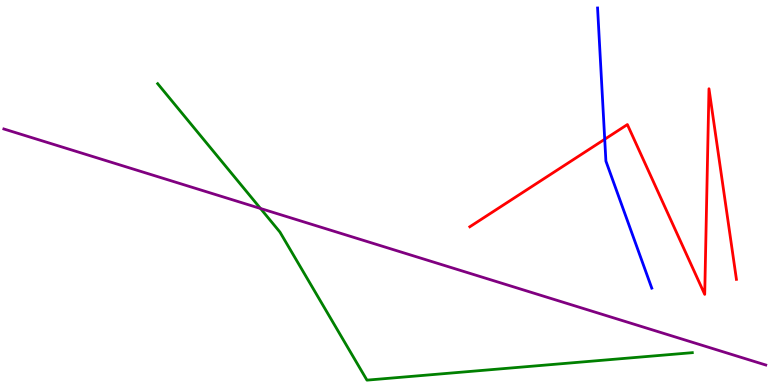[{'lines': ['blue', 'red'], 'intersections': [{'x': 7.8, 'y': 6.38}]}, {'lines': ['green', 'red'], 'intersections': []}, {'lines': ['purple', 'red'], 'intersections': []}, {'lines': ['blue', 'green'], 'intersections': []}, {'lines': ['blue', 'purple'], 'intersections': []}, {'lines': ['green', 'purple'], 'intersections': [{'x': 3.36, 'y': 4.58}]}]